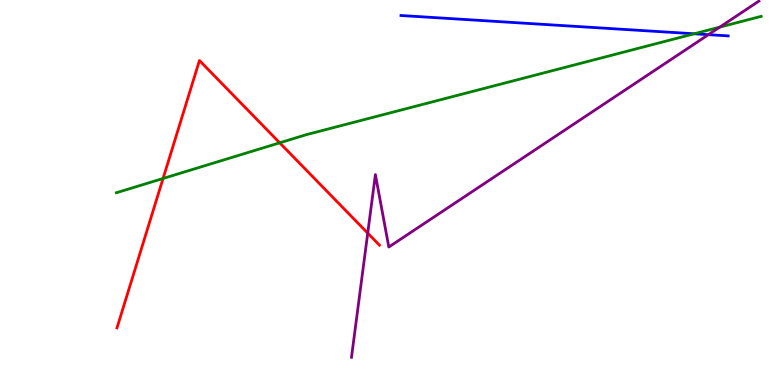[{'lines': ['blue', 'red'], 'intersections': []}, {'lines': ['green', 'red'], 'intersections': [{'x': 2.1, 'y': 5.36}, {'x': 3.61, 'y': 6.29}]}, {'lines': ['purple', 'red'], 'intersections': [{'x': 4.74, 'y': 3.94}]}, {'lines': ['blue', 'green'], 'intersections': [{'x': 8.96, 'y': 9.12}]}, {'lines': ['blue', 'purple'], 'intersections': [{'x': 9.14, 'y': 9.1}]}, {'lines': ['green', 'purple'], 'intersections': [{'x': 9.29, 'y': 9.3}]}]